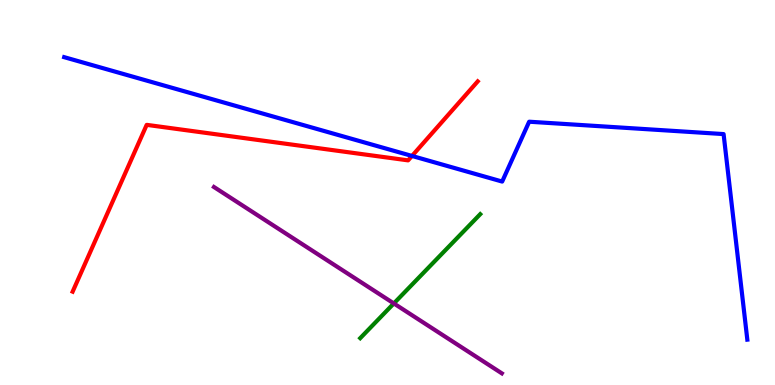[{'lines': ['blue', 'red'], 'intersections': [{'x': 5.32, 'y': 5.95}]}, {'lines': ['green', 'red'], 'intersections': []}, {'lines': ['purple', 'red'], 'intersections': []}, {'lines': ['blue', 'green'], 'intersections': []}, {'lines': ['blue', 'purple'], 'intersections': []}, {'lines': ['green', 'purple'], 'intersections': [{'x': 5.08, 'y': 2.12}]}]